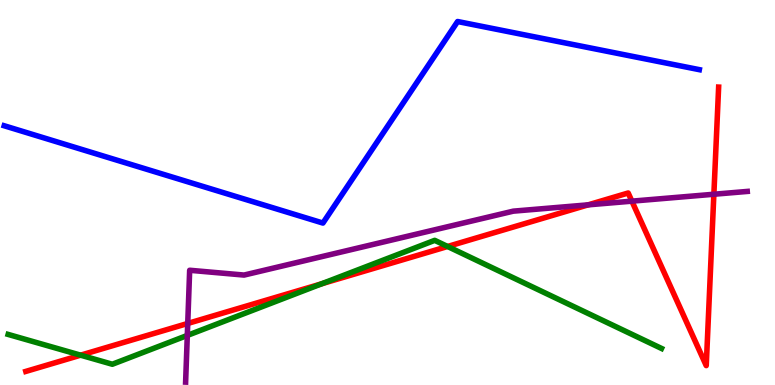[{'lines': ['blue', 'red'], 'intersections': []}, {'lines': ['green', 'red'], 'intersections': [{'x': 1.04, 'y': 0.775}, {'x': 4.15, 'y': 2.63}, {'x': 5.78, 'y': 3.6}]}, {'lines': ['purple', 'red'], 'intersections': [{'x': 2.42, 'y': 1.6}, {'x': 7.59, 'y': 4.68}, {'x': 8.15, 'y': 4.78}, {'x': 9.21, 'y': 4.95}]}, {'lines': ['blue', 'green'], 'intersections': []}, {'lines': ['blue', 'purple'], 'intersections': []}, {'lines': ['green', 'purple'], 'intersections': [{'x': 2.42, 'y': 1.29}]}]